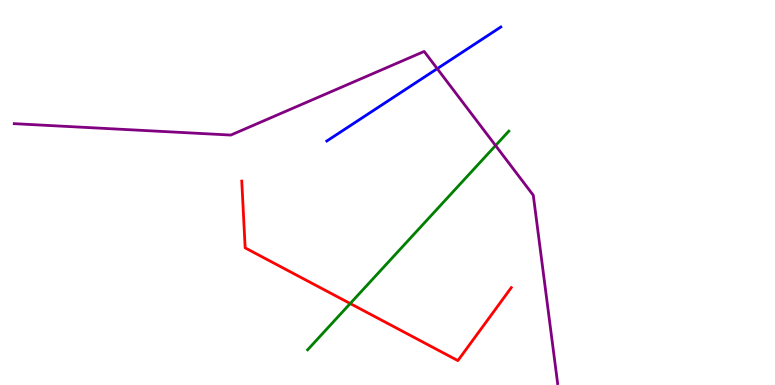[{'lines': ['blue', 'red'], 'intersections': []}, {'lines': ['green', 'red'], 'intersections': [{'x': 4.52, 'y': 2.12}]}, {'lines': ['purple', 'red'], 'intersections': []}, {'lines': ['blue', 'green'], 'intersections': []}, {'lines': ['blue', 'purple'], 'intersections': [{'x': 5.64, 'y': 8.22}]}, {'lines': ['green', 'purple'], 'intersections': [{'x': 6.39, 'y': 6.22}]}]